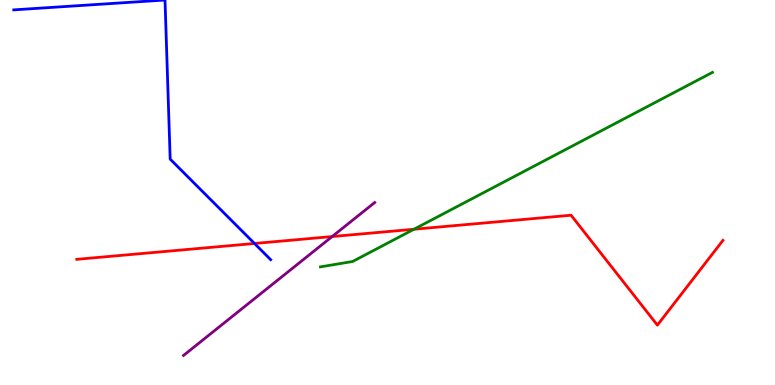[{'lines': ['blue', 'red'], 'intersections': [{'x': 3.28, 'y': 3.68}]}, {'lines': ['green', 'red'], 'intersections': [{'x': 5.34, 'y': 4.05}]}, {'lines': ['purple', 'red'], 'intersections': [{'x': 4.29, 'y': 3.86}]}, {'lines': ['blue', 'green'], 'intersections': []}, {'lines': ['blue', 'purple'], 'intersections': []}, {'lines': ['green', 'purple'], 'intersections': []}]